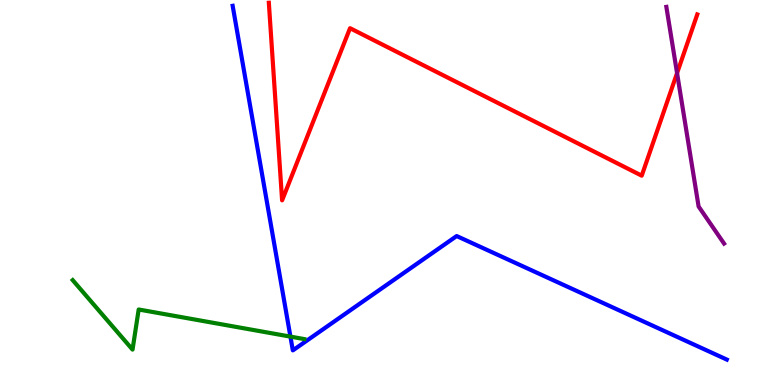[{'lines': ['blue', 'red'], 'intersections': []}, {'lines': ['green', 'red'], 'intersections': []}, {'lines': ['purple', 'red'], 'intersections': [{'x': 8.74, 'y': 8.1}]}, {'lines': ['blue', 'green'], 'intersections': [{'x': 3.75, 'y': 1.26}]}, {'lines': ['blue', 'purple'], 'intersections': []}, {'lines': ['green', 'purple'], 'intersections': []}]